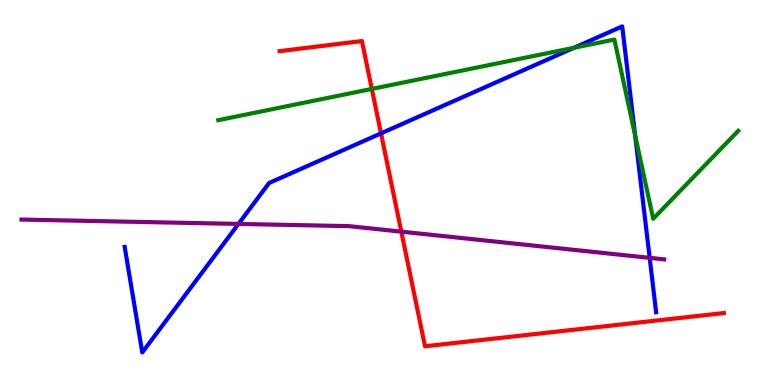[{'lines': ['blue', 'red'], 'intersections': [{'x': 4.92, 'y': 6.54}]}, {'lines': ['green', 'red'], 'intersections': [{'x': 4.8, 'y': 7.69}]}, {'lines': ['purple', 'red'], 'intersections': [{'x': 5.18, 'y': 3.98}]}, {'lines': ['blue', 'green'], 'intersections': [{'x': 7.41, 'y': 8.76}, {'x': 8.2, 'y': 6.48}]}, {'lines': ['blue', 'purple'], 'intersections': [{'x': 3.08, 'y': 4.18}, {'x': 8.38, 'y': 3.3}]}, {'lines': ['green', 'purple'], 'intersections': []}]